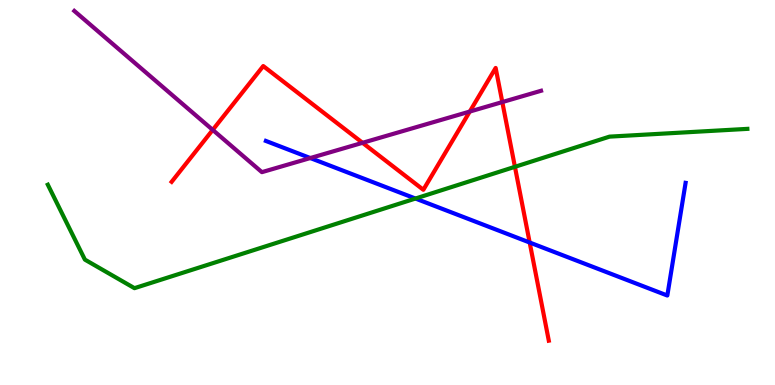[{'lines': ['blue', 'red'], 'intersections': [{'x': 6.83, 'y': 3.7}]}, {'lines': ['green', 'red'], 'intersections': [{'x': 6.64, 'y': 5.67}]}, {'lines': ['purple', 'red'], 'intersections': [{'x': 2.74, 'y': 6.63}, {'x': 4.68, 'y': 6.29}, {'x': 6.06, 'y': 7.1}, {'x': 6.48, 'y': 7.35}]}, {'lines': ['blue', 'green'], 'intersections': [{'x': 5.36, 'y': 4.84}]}, {'lines': ['blue', 'purple'], 'intersections': [{'x': 4.0, 'y': 5.89}]}, {'lines': ['green', 'purple'], 'intersections': []}]